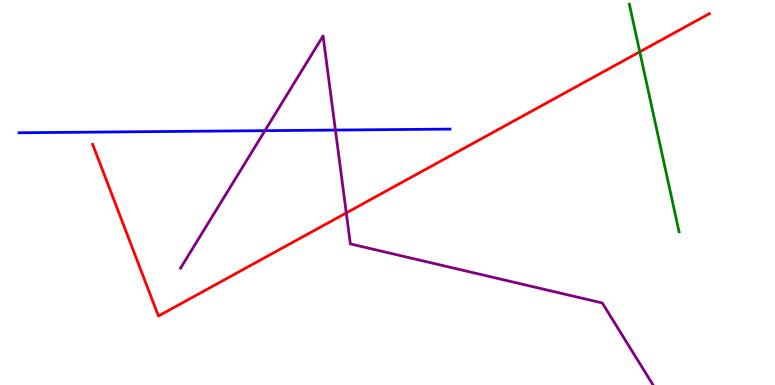[{'lines': ['blue', 'red'], 'intersections': []}, {'lines': ['green', 'red'], 'intersections': [{'x': 8.25, 'y': 8.65}]}, {'lines': ['purple', 'red'], 'intersections': [{'x': 4.47, 'y': 4.47}]}, {'lines': ['blue', 'green'], 'intersections': []}, {'lines': ['blue', 'purple'], 'intersections': [{'x': 3.42, 'y': 6.61}, {'x': 4.33, 'y': 6.62}]}, {'lines': ['green', 'purple'], 'intersections': []}]